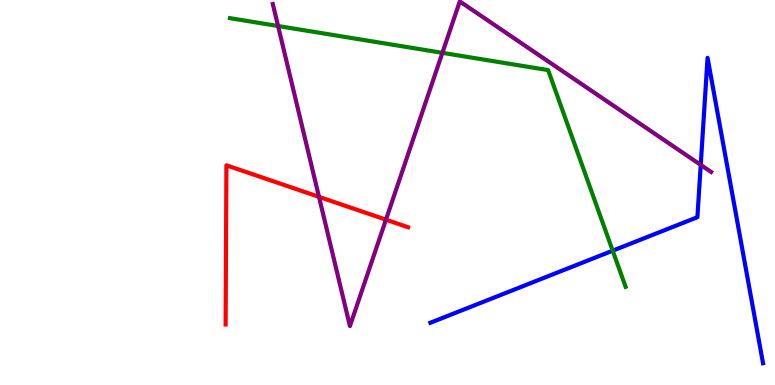[{'lines': ['blue', 'red'], 'intersections': []}, {'lines': ['green', 'red'], 'intersections': []}, {'lines': ['purple', 'red'], 'intersections': [{'x': 4.12, 'y': 4.89}, {'x': 4.98, 'y': 4.29}]}, {'lines': ['blue', 'green'], 'intersections': [{'x': 7.91, 'y': 3.49}]}, {'lines': ['blue', 'purple'], 'intersections': [{'x': 9.04, 'y': 5.72}]}, {'lines': ['green', 'purple'], 'intersections': [{'x': 3.59, 'y': 9.32}, {'x': 5.71, 'y': 8.63}]}]